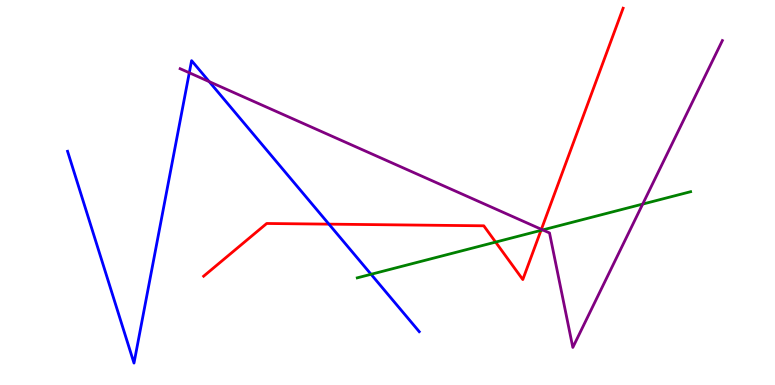[{'lines': ['blue', 'red'], 'intersections': [{'x': 4.24, 'y': 4.18}]}, {'lines': ['green', 'red'], 'intersections': [{'x': 6.39, 'y': 3.71}, {'x': 6.98, 'y': 4.02}]}, {'lines': ['purple', 'red'], 'intersections': [{'x': 6.99, 'y': 4.04}]}, {'lines': ['blue', 'green'], 'intersections': [{'x': 4.79, 'y': 2.88}]}, {'lines': ['blue', 'purple'], 'intersections': [{'x': 2.44, 'y': 8.11}, {'x': 2.7, 'y': 7.88}]}, {'lines': ['green', 'purple'], 'intersections': [{'x': 7.0, 'y': 4.03}, {'x': 8.29, 'y': 4.7}]}]